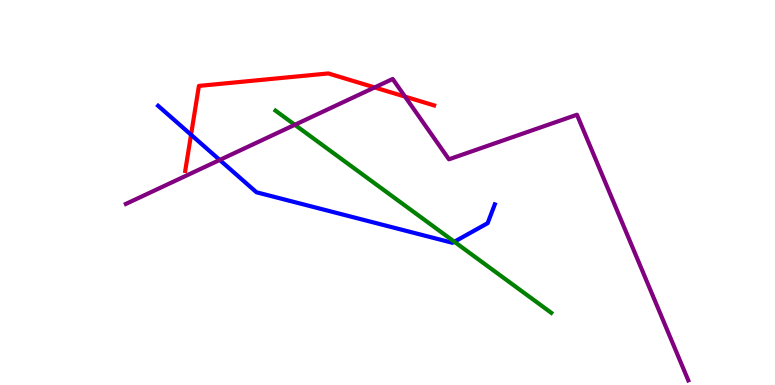[{'lines': ['blue', 'red'], 'intersections': [{'x': 2.47, 'y': 6.5}]}, {'lines': ['green', 'red'], 'intersections': []}, {'lines': ['purple', 'red'], 'intersections': [{'x': 4.83, 'y': 7.73}, {'x': 5.23, 'y': 7.49}]}, {'lines': ['blue', 'green'], 'intersections': [{'x': 5.86, 'y': 3.72}]}, {'lines': ['blue', 'purple'], 'intersections': [{'x': 2.84, 'y': 5.85}]}, {'lines': ['green', 'purple'], 'intersections': [{'x': 3.8, 'y': 6.76}]}]